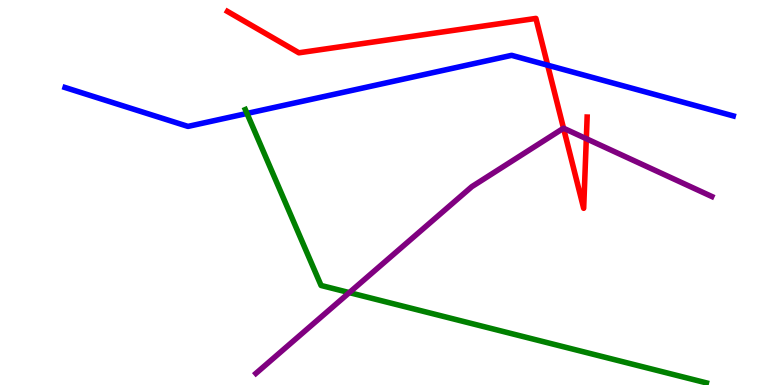[{'lines': ['blue', 'red'], 'intersections': [{'x': 7.07, 'y': 8.31}]}, {'lines': ['green', 'red'], 'intersections': []}, {'lines': ['purple', 'red'], 'intersections': [{'x': 7.27, 'y': 6.67}, {'x': 7.57, 'y': 6.4}]}, {'lines': ['blue', 'green'], 'intersections': [{'x': 3.19, 'y': 7.05}]}, {'lines': ['blue', 'purple'], 'intersections': []}, {'lines': ['green', 'purple'], 'intersections': [{'x': 4.51, 'y': 2.4}]}]